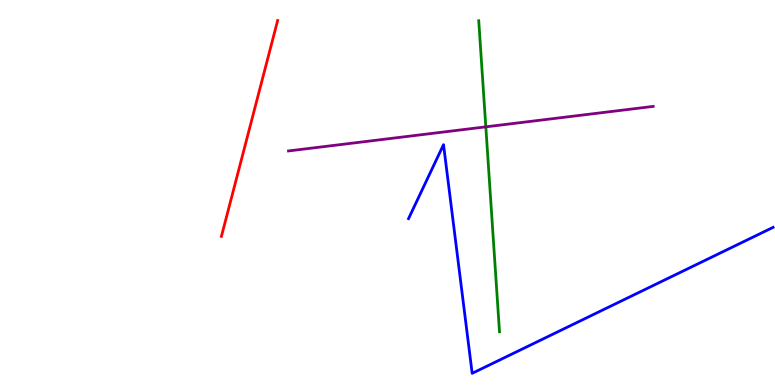[{'lines': ['blue', 'red'], 'intersections': []}, {'lines': ['green', 'red'], 'intersections': []}, {'lines': ['purple', 'red'], 'intersections': []}, {'lines': ['blue', 'green'], 'intersections': []}, {'lines': ['blue', 'purple'], 'intersections': []}, {'lines': ['green', 'purple'], 'intersections': [{'x': 6.27, 'y': 6.71}]}]